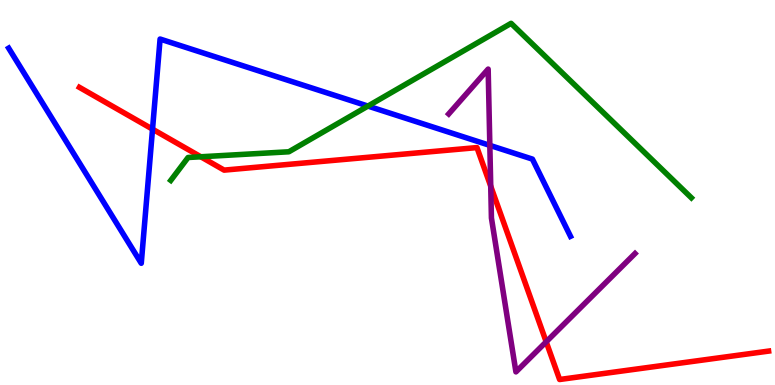[{'lines': ['blue', 'red'], 'intersections': [{'x': 1.97, 'y': 6.65}]}, {'lines': ['green', 'red'], 'intersections': [{'x': 2.59, 'y': 5.93}]}, {'lines': ['purple', 'red'], 'intersections': [{'x': 6.33, 'y': 5.16}, {'x': 7.05, 'y': 1.12}]}, {'lines': ['blue', 'green'], 'intersections': [{'x': 4.75, 'y': 7.24}]}, {'lines': ['blue', 'purple'], 'intersections': [{'x': 6.32, 'y': 6.22}]}, {'lines': ['green', 'purple'], 'intersections': []}]